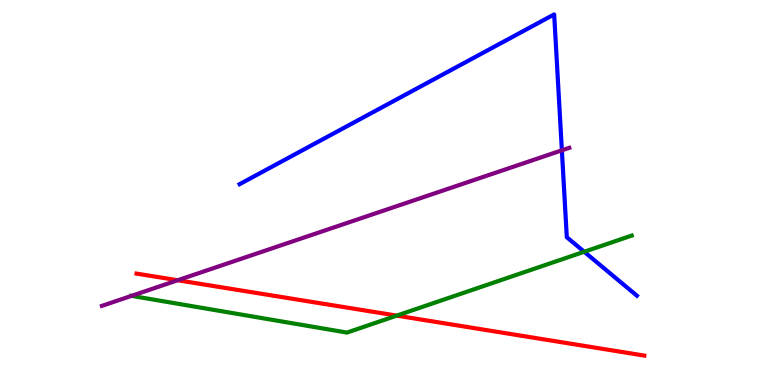[{'lines': ['blue', 'red'], 'intersections': []}, {'lines': ['green', 'red'], 'intersections': [{'x': 5.12, 'y': 1.8}]}, {'lines': ['purple', 'red'], 'intersections': [{'x': 2.29, 'y': 2.72}]}, {'lines': ['blue', 'green'], 'intersections': [{'x': 7.54, 'y': 3.46}]}, {'lines': ['blue', 'purple'], 'intersections': [{'x': 7.25, 'y': 6.1}]}, {'lines': ['green', 'purple'], 'intersections': [{'x': 1.7, 'y': 2.32}]}]